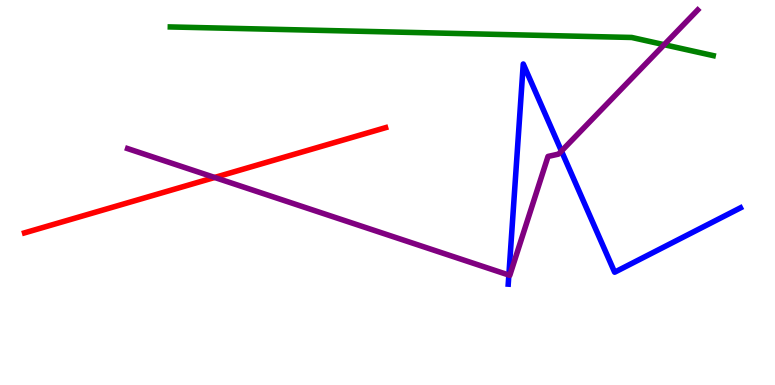[{'lines': ['blue', 'red'], 'intersections': []}, {'lines': ['green', 'red'], 'intersections': []}, {'lines': ['purple', 'red'], 'intersections': [{'x': 2.77, 'y': 5.39}]}, {'lines': ['blue', 'green'], 'intersections': []}, {'lines': ['blue', 'purple'], 'intersections': [{'x': 6.57, 'y': 2.86}, {'x': 7.24, 'y': 6.08}]}, {'lines': ['green', 'purple'], 'intersections': [{'x': 8.57, 'y': 8.84}]}]